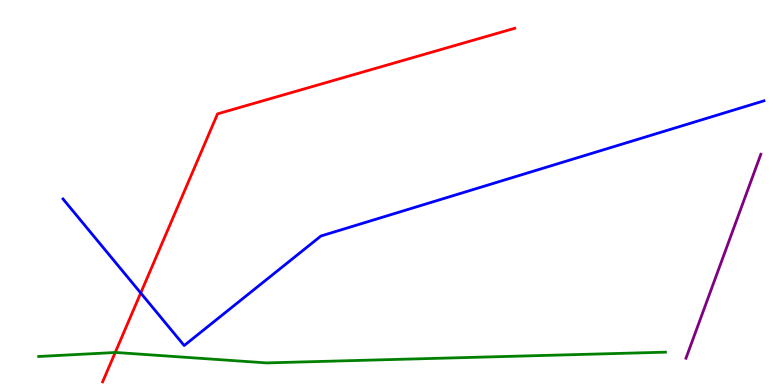[{'lines': ['blue', 'red'], 'intersections': [{'x': 1.82, 'y': 2.39}]}, {'lines': ['green', 'red'], 'intersections': [{'x': 1.49, 'y': 0.844}]}, {'lines': ['purple', 'red'], 'intersections': []}, {'lines': ['blue', 'green'], 'intersections': []}, {'lines': ['blue', 'purple'], 'intersections': []}, {'lines': ['green', 'purple'], 'intersections': []}]